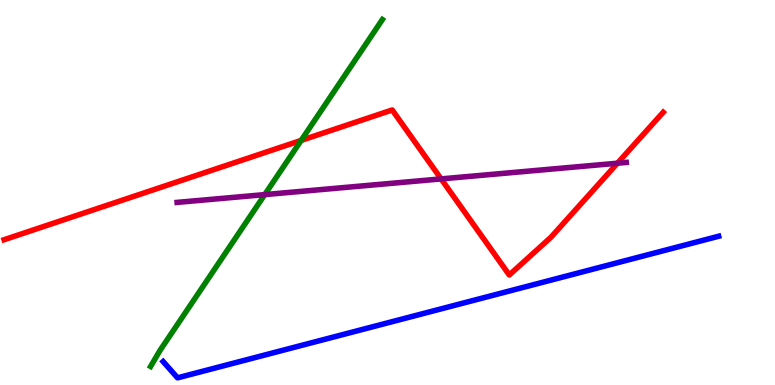[{'lines': ['blue', 'red'], 'intersections': []}, {'lines': ['green', 'red'], 'intersections': [{'x': 3.89, 'y': 6.35}]}, {'lines': ['purple', 'red'], 'intersections': [{'x': 5.69, 'y': 5.35}, {'x': 7.97, 'y': 5.76}]}, {'lines': ['blue', 'green'], 'intersections': []}, {'lines': ['blue', 'purple'], 'intersections': []}, {'lines': ['green', 'purple'], 'intersections': [{'x': 3.42, 'y': 4.95}]}]